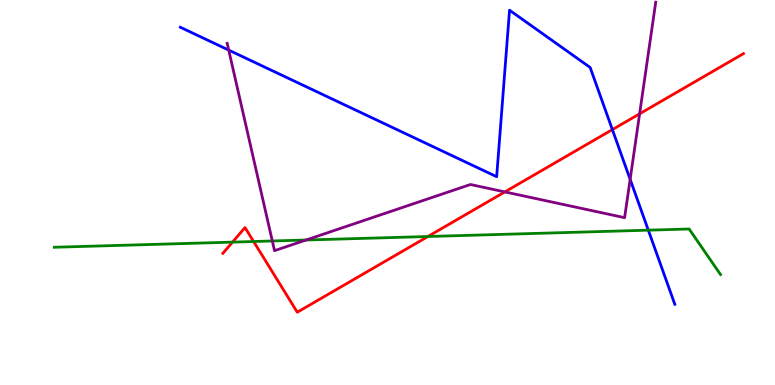[{'lines': ['blue', 'red'], 'intersections': [{'x': 7.9, 'y': 6.63}]}, {'lines': ['green', 'red'], 'intersections': [{'x': 3.0, 'y': 3.71}, {'x': 3.27, 'y': 3.73}, {'x': 5.52, 'y': 3.86}]}, {'lines': ['purple', 'red'], 'intersections': [{'x': 6.51, 'y': 5.02}, {'x': 8.25, 'y': 7.04}]}, {'lines': ['blue', 'green'], 'intersections': [{'x': 8.37, 'y': 4.02}]}, {'lines': ['blue', 'purple'], 'intersections': [{'x': 2.95, 'y': 8.7}, {'x': 8.13, 'y': 5.34}]}, {'lines': ['green', 'purple'], 'intersections': [{'x': 3.51, 'y': 3.74}, {'x': 3.95, 'y': 3.77}]}]